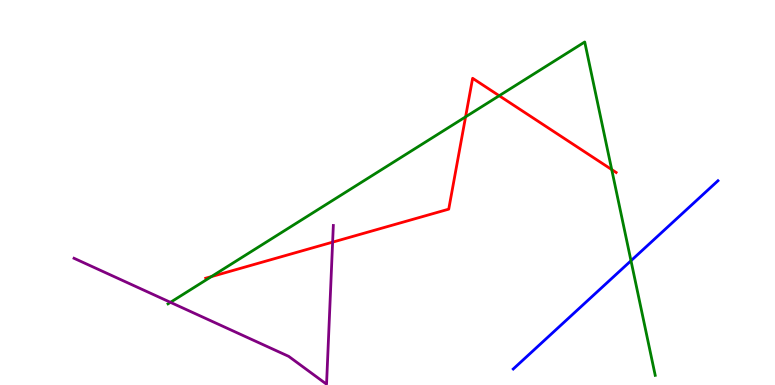[{'lines': ['blue', 'red'], 'intersections': []}, {'lines': ['green', 'red'], 'intersections': [{'x': 2.73, 'y': 2.82}, {'x': 6.01, 'y': 6.96}, {'x': 6.44, 'y': 7.51}, {'x': 7.89, 'y': 5.6}]}, {'lines': ['purple', 'red'], 'intersections': [{'x': 4.29, 'y': 3.71}]}, {'lines': ['blue', 'green'], 'intersections': [{'x': 8.14, 'y': 3.23}]}, {'lines': ['blue', 'purple'], 'intersections': []}, {'lines': ['green', 'purple'], 'intersections': [{'x': 2.2, 'y': 2.15}]}]